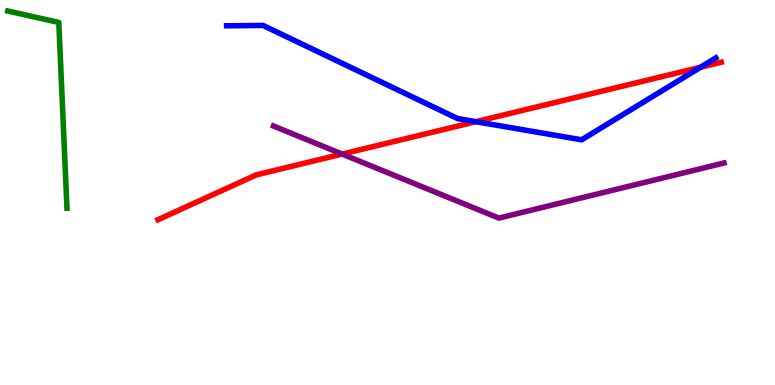[{'lines': ['blue', 'red'], 'intersections': [{'x': 6.14, 'y': 6.84}, {'x': 9.04, 'y': 8.25}]}, {'lines': ['green', 'red'], 'intersections': []}, {'lines': ['purple', 'red'], 'intersections': [{'x': 4.41, 'y': 6.0}]}, {'lines': ['blue', 'green'], 'intersections': []}, {'lines': ['blue', 'purple'], 'intersections': []}, {'lines': ['green', 'purple'], 'intersections': []}]